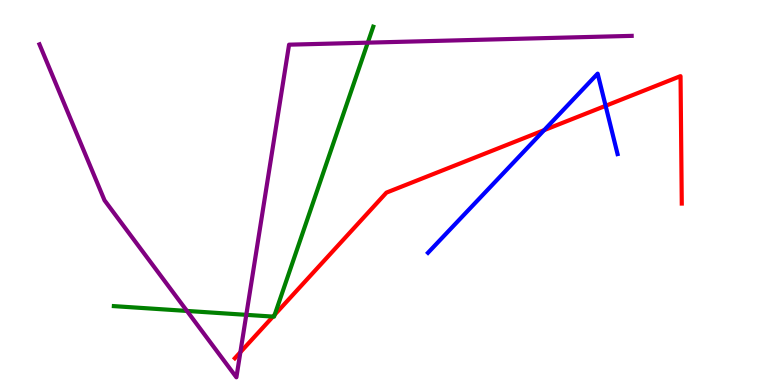[{'lines': ['blue', 'red'], 'intersections': [{'x': 7.02, 'y': 6.62}, {'x': 7.81, 'y': 7.25}]}, {'lines': ['green', 'red'], 'intersections': [{'x': 3.52, 'y': 1.78}, {'x': 3.54, 'y': 1.83}]}, {'lines': ['purple', 'red'], 'intersections': [{'x': 3.1, 'y': 0.852}]}, {'lines': ['blue', 'green'], 'intersections': []}, {'lines': ['blue', 'purple'], 'intersections': []}, {'lines': ['green', 'purple'], 'intersections': [{'x': 2.41, 'y': 1.92}, {'x': 3.18, 'y': 1.82}, {'x': 4.75, 'y': 8.89}]}]